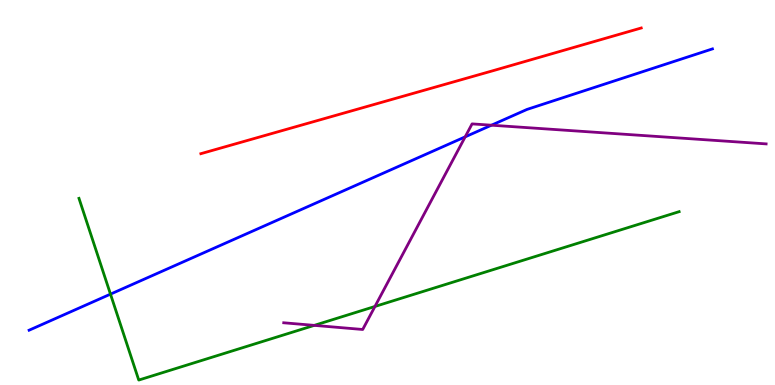[{'lines': ['blue', 'red'], 'intersections': []}, {'lines': ['green', 'red'], 'intersections': []}, {'lines': ['purple', 'red'], 'intersections': []}, {'lines': ['blue', 'green'], 'intersections': [{'x': 1.43, 'y': 2.36}]}, {'lines': ['blue', 'purple'], 'intersections': [{'x': 6.0, 'y': 6.45}, {'x': 6.34, 'y': 6.75}]}, {'lines': ['green', 'purple'], 'intersections': [{'x': 4.06, 'y': 1.55}, {'x': 4.84, 'y': 2.04}]}]